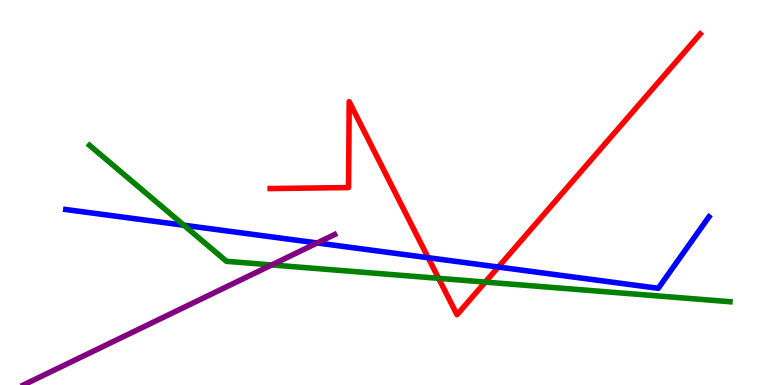[{'lines': ['blue', 'red'], 'intersections': [{'x': 5.52, 'y': 3.31}, {'x': 6.43, 'y': 3.06}]}, {'lines': ['green', 'red'], 'intersections': [{'x': 5.66, 'y': 2.77}, {'x': 6.26, 'y': 2.67}]}, {'lines': ['purple', 'red'], 'intersections': []}, {'lines': ['blue', 'green'], 'intersections': [{'x': 2.37, 'y': 4.15}]}, {'lines': ['blue', 'purple'], 'intersections': [{'x': 4.09, 'y': 3.69}]}, {'lines': ['green', 'purple'], 'intersections': [{'x': 3.51, 'y': 3.12}]}]